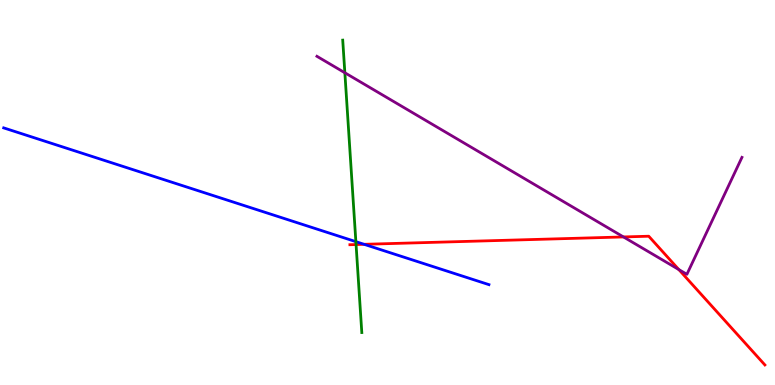[{'lines': ['blue', 'red'], 'intersections': [{'x': 4.7, 'y': 3.65}]}, {'lines': ['green', 'red'], 'intersections': [{'x': 4.59, 'y': 3.65}]}, {'lines': ['purple', 'red'], 'intersections': [{'x': 8.04, 'y': 3.85}, {'x': 8.76, 'y': 3.0}]}, {'lines': ['blue', 'green'], 'intersections': [{'x': 4.59, 'y': 3.72}]}, {'lines': ['blue', 'purple'], 'intersections': []}, {'lines': ['green', 'purple'], 'intersections': [{'x': 4.45, 'y': 8.11}]}]